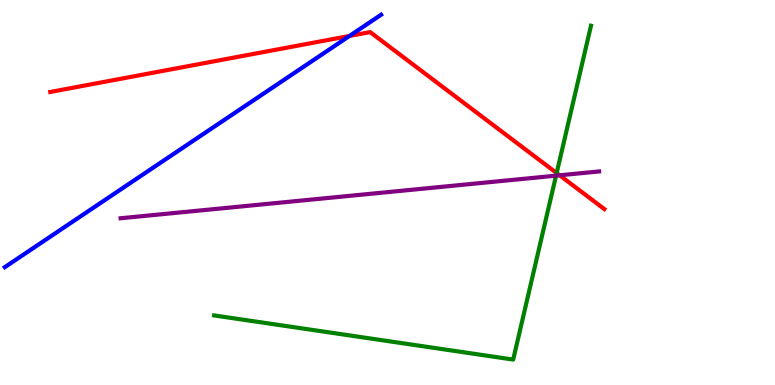[{'lines': ['blue', 'red'], 'intersections': [{'x': 4.51, 'y': 9.07}]}, {'lines': ['green', 'red'], 'intersections': [{'x': 7.18, 'y': 5.51}]}, {'lines': ['purple', 'red'], 'intersections': [{'x': 7.22, 'y': 5.45}]}, {'lines': ['blue', 'green'], 'intersections': []}, {'lines': ['blue', 'purple'], 'intersections': []}, {'lines': ['green', 'purple'], 'intersections': [{'x': 7.17, 'y': 5.44}]}]